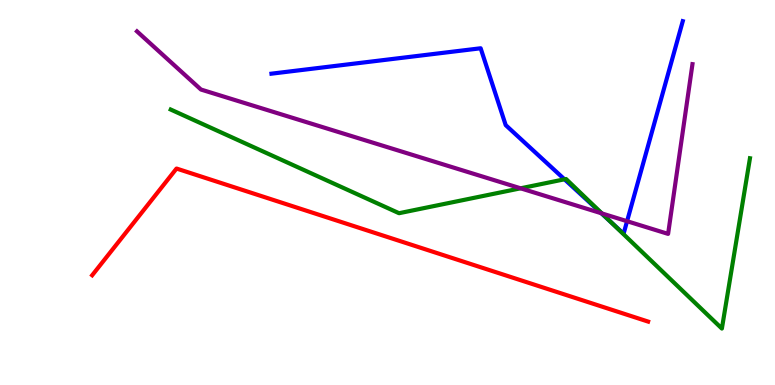[{'lines': ['blue', 'red'], 'intersections': []}, {'lines': ['green', 'red'], 'intersections': []}, {'lines': ['purple', 'red'], 'intersections': []}, {'lines': ['blue', 'green'], 'intersections': [{'x': 7.28, 'y': 5.34}, {'x': 7.88, 'y': 4.24}]}, {'lines': ['blue', 'purple'], 'intersections': [{'x': 7.76, 'y': 4.46}, {'x': 8.09, 'y': 4.25}]}, {'lines': ['green', 'purple'], 'intersections': [{'x': 6.72, 'y': 5.11}, {'x': 7.77, 'y': 4.46}]}]